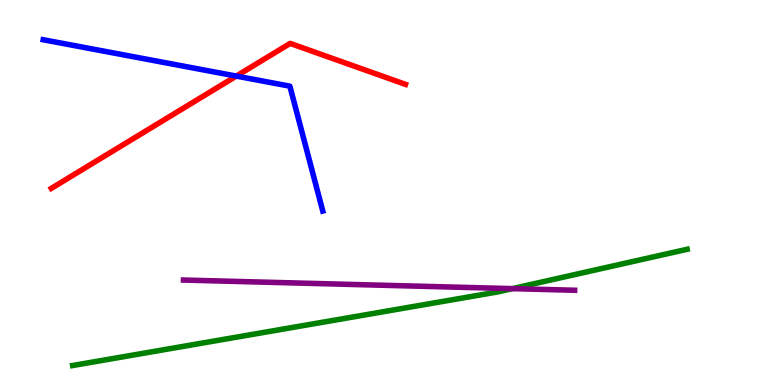[{'lines': ['blue', 'red'], 'intersections': [{'x': 3.05, 'y': 8.02}]}, {'lines': ['green', 'red'], 'intersections': []}, {'lines': ['purple', 'red'], 'intersections': []}, {'lines': ['blue', 'green'], 'intersections': []}, {'lines': ['blue', 'purple'], 'intersections': []}, {'lines': ['green', 'purple'], 'intersections': [{'x': 6.61, 'y': 2.5}]}]